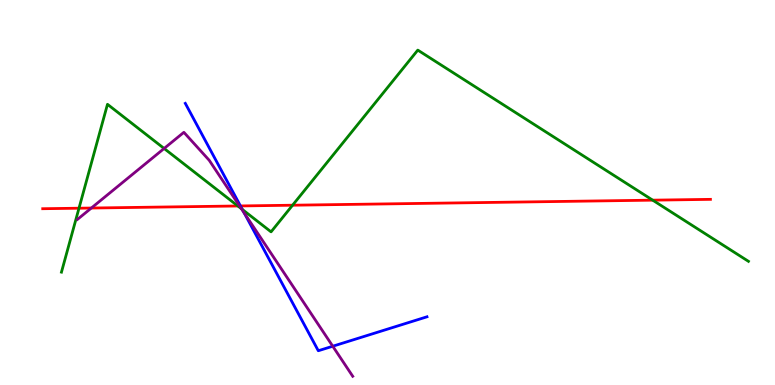[{'lines': ['blue', 'red'], 'intersections': [{'x': 3.1, 'y': 4.65}]}, {'lines': ['green', 'red'], 'intersections': [{'x': 1.02, 'y': 4.59}, {'x': 3.07, 'y': 4.65}, {'x': 3.78, 'y': 4.67}, {'x': 8.42, 'y': 4.8}]}, {'lines': ['purple', 'red'], 'intersections': [{'x': 1.18, 'y': 4.6}, {'x': 3.09, 'y': 4.65}]}, {'lines': ['blue', 'green'], 'intersections': [{'x': 3.13, 'y': 4.56}]}, {'lines': ['blue', 'purple'], 'intersections': [{'x': 3.15, 'y': 4.47}, {'x': 4.29, 'y': 1.01}]}, {'lines': ['green', 'purple'], 'intersections': [{'x': 2.12, 'y': 6.14}, {'x': 3.11, 'y': 4.58}]}]